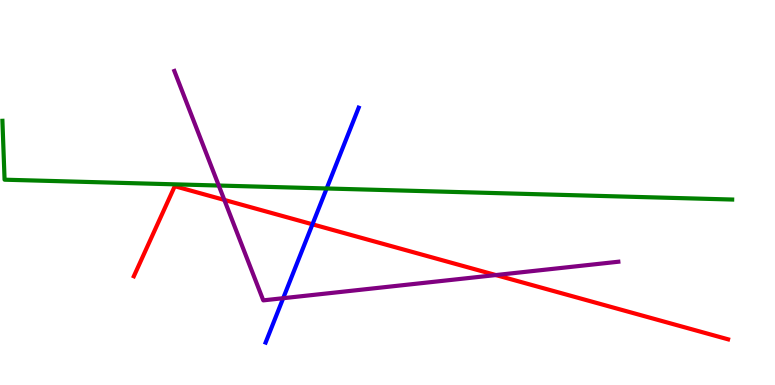[{'lines': ['blue', 'red'], 'intersections': [{'x': 4.03, 'y': 4.17}]}, {'lines': ['green', 'red'], 'intersections': []}, {'lines': ['purple', 'red'], 'intersections': [{'x': 2.89, 'y': 4.81}, {'x': 6.4, 'y': 2.86}]}, {'lines': ['blue', 'green'], 'intersections': [{'x': 4.21, 'y': 5.1}]}, {'lines': ['blue', 'purple'], 'intersections': [{'x': 3.65, 'y': 2.25}]}, {'lines': ['green', 'purple'], 'intersections': [{'x': 2.82, 'y': 5.18}]}]